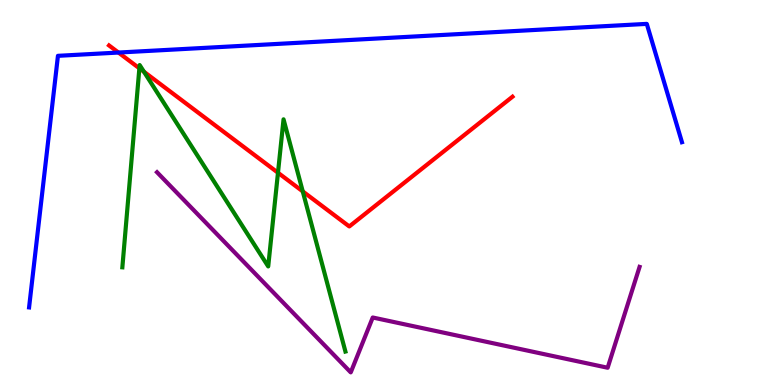[{'lines': ['blue', 'red'], 'intersections': [{'x': 1.53, 'y': 8.64}]}, {'lines': ['green', 'red'], 'intersections': [{'x': 1.8, 'y': 8.23}, {'x': 1.86, 'y': 8.14}, {'x': 3.59, 'y': 5.51}, {'x': 3.91, 'y': 5.03}]}, {'lines': ['purple', 'red'], 'intersections': []}, {'lines': ['blue', 'green'], 'intersections': []}, {'lines': ['blue', 'purple'], 'intersections': []}, {'lines': ['green', 'purple'], 'intersections': []}]